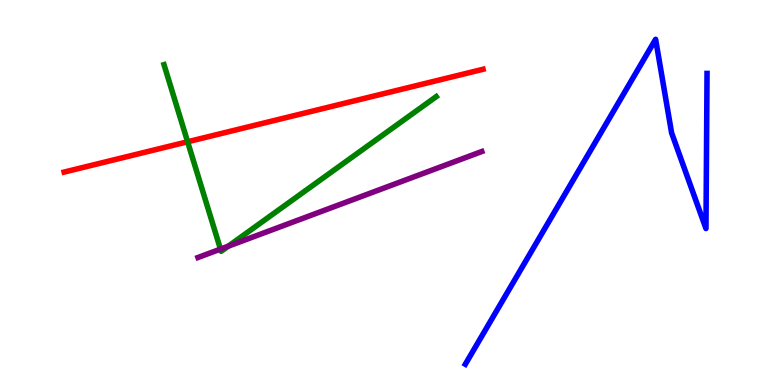[{'lines': ['blue', 'red'], 'intersections': []}, {'lines': ['green', 'red'], 'intersections': [{'x': 2.42, 'y': 6.32}]}, {'lines': ['purple', 'red'], 'intersections': []}, {'lines': ['blue', 'green'], 'intersections': []}, {'lines': ['blue', 'purple'], 'intersections': []}, {'lines': ['green', 'purple'], 'intersections': [{'x': 2.84, 'y': 3.53}, {'x': 2.95, 'y': 3.61}]}]